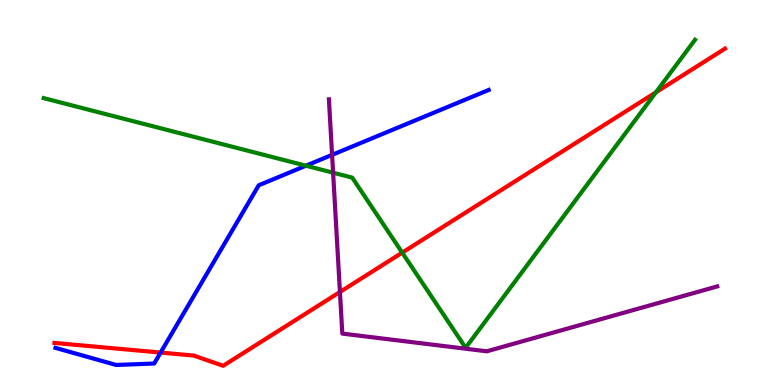[{'lines': ['blue', 'red'], 'intersections': [{'x': 2.07, 'y': 0.842}]}, {'lines': ['green', 'red'], 'intersections': [{'x': 5.19, 'y': 3.44}, {'x': 8.46, 'y': 7.6}]}, {'lines': ['purple', 'red'], 'intersections': [{'x': 4.39, 'y': 2.42}]}, {'lines': ['blue', 'green'], 'intersections': [{'x': 3.95, 'y': 5.7}]}, {'lines': ['blue', 'purple'], 'intersections': [{'x': 4.29, 'y': 5.98}]}, {'lines': ['green', 'purple'], 'intersections': [{'x': 4.3, 'y': 5.51}]}]